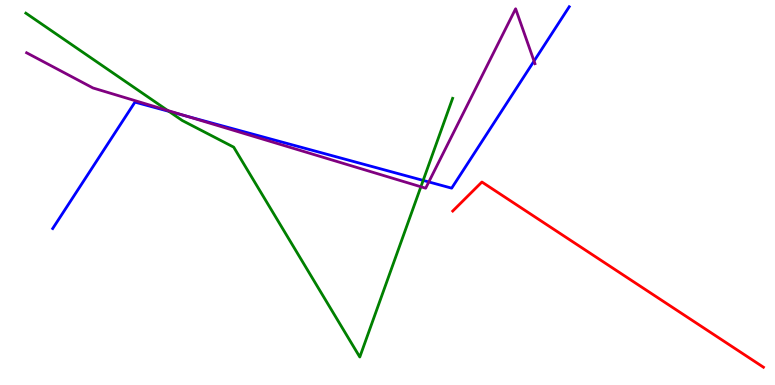[{'lines': ['blue', 'red'], 'intersections': []}, {'lines': ['green', 'red'], 'intersections': []}, {'lines': ['purple', 'red'], 'intersections': []}, {'lines': ['blue', 'green'], 'intersections': [{'x': 2.18, 'y': 7.11}, {'x': 5.46, 'y': 5.31}]}, {'lines': ['blue', 'purple'], 'intersections': [{'x': 2.4, 'y': 6.99}, {'x': 5.53, 'y': 5.27}, {'x': 6.89, 'y': 8.41}]}, {'lines': ['green', 'purple'], 'intersections': [{'x': 2.16, 'y': 7.13}, {'x': 5.43, 'y': 5.15}]}]